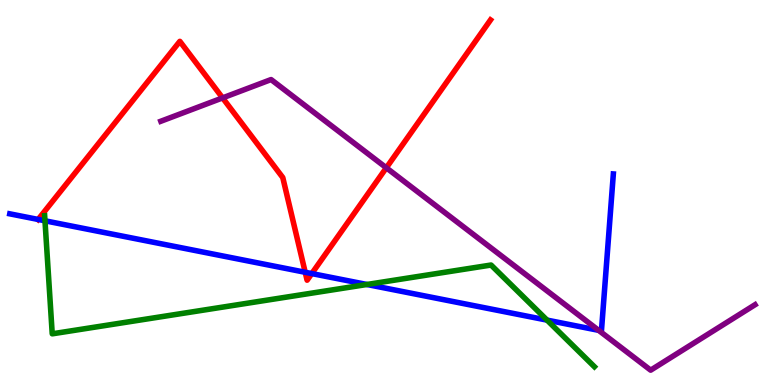[{'lines': ['blue', 'red'], 'intersections': [{'x': 0.492, 'y': 4.3}, {'x': 3.94, 'y': 2.93}, {'x': 4.02, 'y': 2.89}]}, {'lines': ['green', 'red'], 'intersections': []}, {'lines': ['purple', 'red'], 'intersections': [{'x': 2.87, 'y': 7.46}, {'x': 4.98, 'y': 5.64}]}, {'lines': ['blue', 'green'], 'intersections': [{'x': 0.58, 'y': 4.27}, {'x': 4.73, 'y': 2.61}, {'x': 7.06, 'y': 1.69}]}, {'lines': ['blue', 'purple'], 'intersections': [{'x': 7.72, 'y': 1.42}]}, {'lines': ['green', 'purple'], 'intersections': []}]